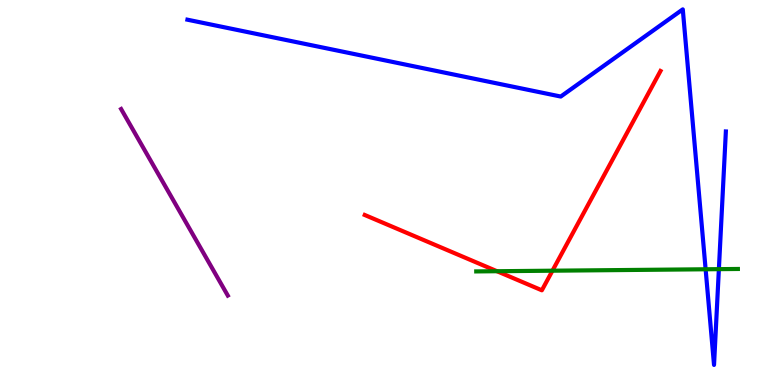[{'lines': ['blue', 'red'], 'intersections': []}, {'lines': ['green', 'red'], 'intersections': [{'x': 6.41, 'y': 2.96}, {'x': 7.13, 'y': 2.97}]}, {'lines': ['purple', 'red'], 'intersections': []}, {'lines': ['blue', 'green'], 'intersections': [{'x': 9.1, 'y': 3.01}, {'x': 9.28, 'y': 3.01}]}, {'lines': ['blue', 'purple'], 'intersections': []}, {'lines': ['green', 'purple'], 'intersections': []}]